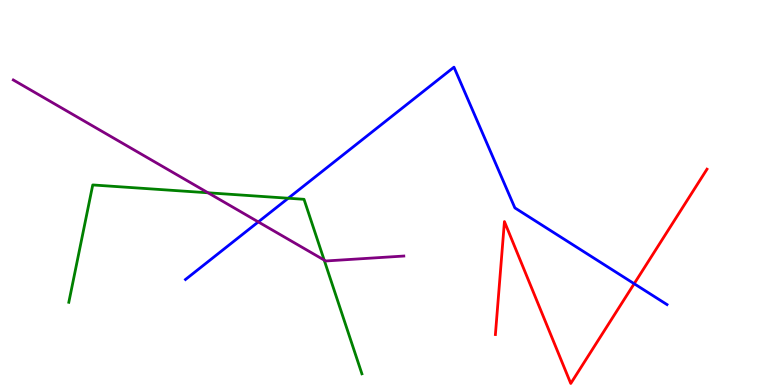[{'lines': ['blue', 'red'], 'intersections': [{'x': 8.18, 'y': 2.63}]}, {'lines': ['green', 'red'], 'intersections': []}, {'lines': ['purple', 'red'], 'intersections': []}, {'lines': ['blue', 'green'], 'intersections': [{'x': 3.72, 'y': 4.85}]}, {'lines': ['blue', 'purple'], 'intersections': [{'x': 3.33, 'y': 4.24}]}, {'lines': ['green', 'purple'], 'intersections': [{'x': 2.68, 'y': 4.99}, {'x': 4.18, 'y': 3.24}]}]